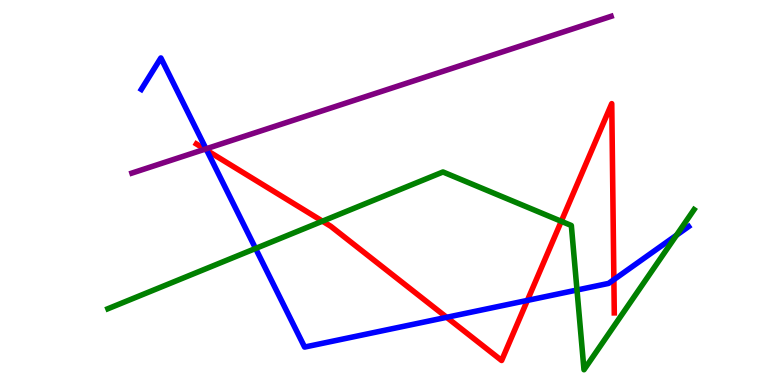[{'lines': ['blue', 'red'], 'intersections': [{'x': 2.67, 'y': 6.1}, {'x': 5.76, 'y': 1.76}, {'x': 6.8, 'y': 2.2}, {'x': 7.92, 'y': 2.74}]}, {'lines': ['green', 'red'], 'intersections': [{'x': 4.16, 'y': 4.26}, {'x': 7.24, 'y': 4.25}]}, {'lines': ['purple', 'red'], 'intersections': [{'x': 2.64, 'y': 6.12}]}, {'lines': ['blue', 'green'], 'intersections': [{'x': 3.3, 'y': 3.55}, {'x': 7.45, 'y': 2.47}, {'x': 8.73, 'y': 3.89}]}, {'lines': ['blue', 'purple'], 'intersections': [{'x': 2.66, 'y': 6.13}]}, {'lines': ['green', 'purple'], 'intersections': []}]